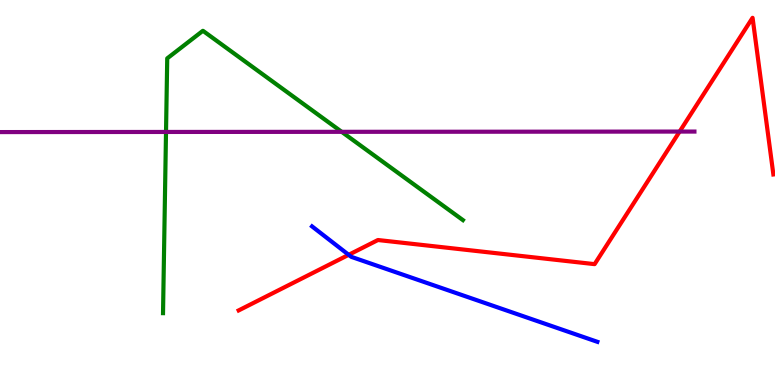[{'lines': ['blue', 'red'], 'intersections': [{'x': 4.5, 'y': 3.38}]}, {'lines': ['green', 'red'], 'intersections': []}, {'lines': ['purple', 'red'], 'intersections': [{'x': 8.77, 'y': 6.58}]}, {'lines': ['blue', 'green'], 'intersections': []}, {'lines': ['blue', 'purple'], 'intersections': []}, {'lines': ['green', 'purple'], 'intersections': [{'x': 2.14, 'y': 6.57}, {'x': 4.41, 'y': 6.58}]}]